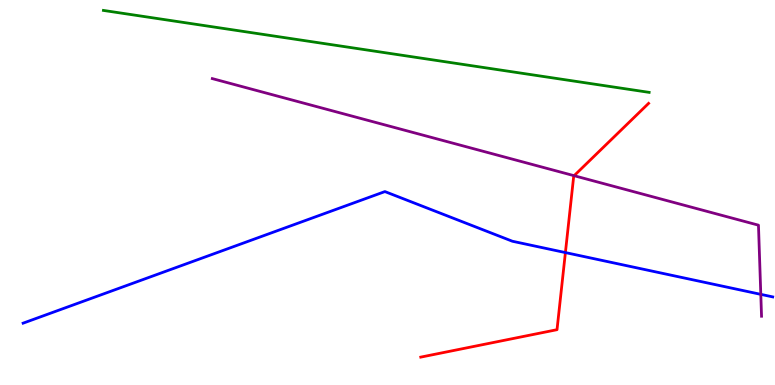[{'lines': ['blue', 'red'], 'intersections': [{'x': 7.3, 'y': 3.44}]}, {'lines': ['green', 'red'], 'intersections': []}, {'lines': ['purple', 'red'], 'intersections': [{'x': 7.41, 'y': 5.44}]}, {'lines': ['blue', 'green'], 'intersections': []}, {'lines': ['blue', 'purple'], 'intersections': [{'x': 9.82, 'y': 2.35}]}, {'lines': ['green', 'purple'], 'intersections': []}]